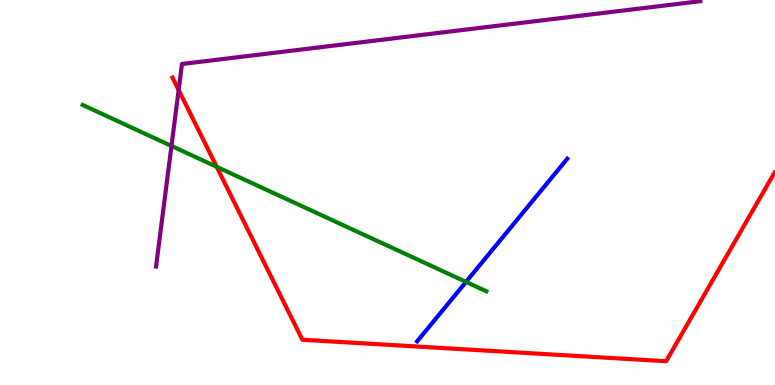[{'lines': ['blue', 'red'], 'intersections': []}, {'lines': ['green', 'red'], 'intersections': [{'x': 2.8, 'y': 5.67}]}, {'lines': ['purple', 'red'], 'intersections': [{'x': 2.3, 'y': 7.66}]}, {'lines': ['blue', 'green'], 'intersections': [{'x': 6.01, 'y': 2.68}]}, {'lines': ['blue', 'purple'], 'intersections': []}, {'lines': ['green', 'purple'], 'intersections': [{'x': 2.21, 'y': 6.21}]}]